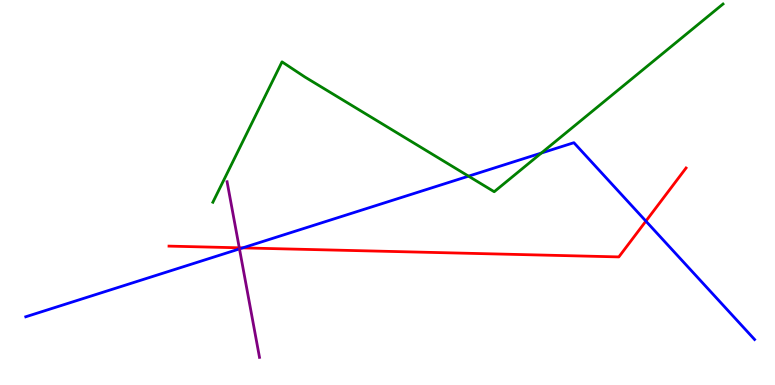[{'lines': ['blue', 'red'], 'intersections': [{'x': 3.13, 'y': 3.56}, {'x': 8.33, 'y': 4.26}]}, {'lines': ['green', 'red'], 'intersections': []}, {'lines': ['purple', 'red'], 'intersections': [{'x': 3.09, 'y': 3.56}]}, {'lines': ['blue', 'green'], 'intersections': [{'x': 6.05, 'y': 5.42}, {'x': 6.99, 'y': 6.03}]}, {'lines': ['blue', 'purple'], 'intersections': [{'x': 3.09, 'y': 3.53}]}, {'lines': ['green', 'purple'], 'intersections': []}]